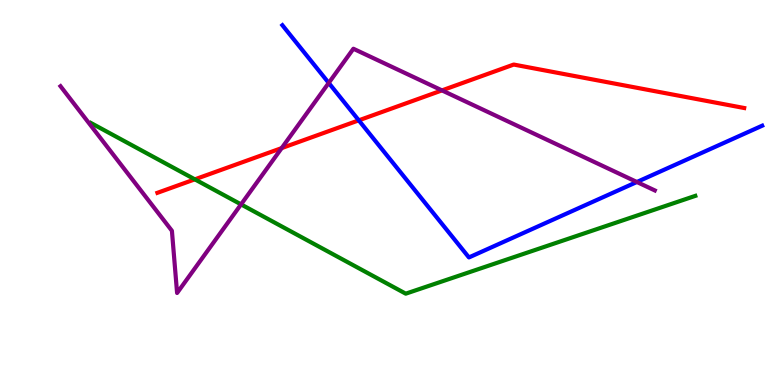[{'lines': ['blue', 'red'], 'intersections': [{'x': 4.63, 'y': 6.87}]}, {'lines': ['green', 'red'], 'intersections': [{'x': 2.51, 'y': 5.34}]}, {'lines': ['purple', 'red'], 'intersections': [{'x': 3.63, 'y': 6.15}, {'x': 5.7, 'y': 7.65}]}, {'lines': ['blue', 'green'], 'intersections': []}, {'lines': ['blue', 'purple'], 'intersections': [{'x': 4.24, 'y': 7.85}, {'x': 8.22, 'y': 5.27}]}, {'lines': ['green', 'purple'], 'intersections': [{'x': 3.11, 'y': 4.69}]}]